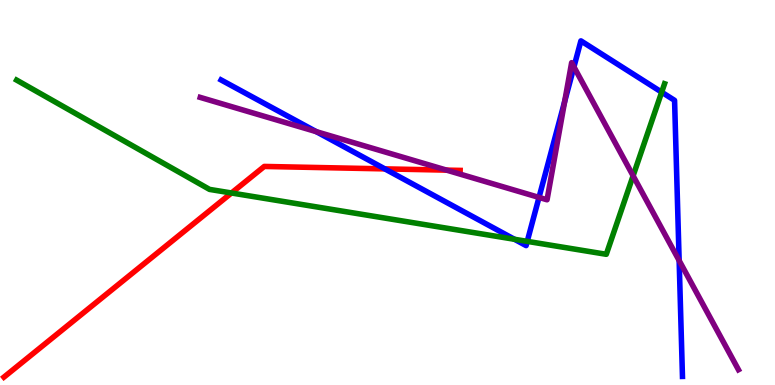[{'lines': ['blue', 'red'], 'intersections': [{'x': 4.97, 'y': 5.61}]}, {'lines': ['green', 'red'], 'intersections': [{'x': 2.99, 'y': 4.99}]}, {'lines': ['purple', 'red'], 'intersections': [{'x': 5.76, 'y': 5.58}]}, {'lines': ['blue', 'green'], 'intersections': [{'x': 6.64, 'y': 3.78}, {'x': 6.8, 'y': 3.73}, {'x': 8.54, 'y': 7.61}]}, {'lines': ['blue', 'purple'], 'intersections': [{'x': 4.08, 'y': 6.58}, {'x': 6.95, 'y': 4.87}, {'x': 7.29, 'y': 7.36}, {'x': 7.41, 'y': 8.26}, {'x': 8.76, 'y': 3.23}]}, {'lines': ['green', 'purple'], 'intersections': [{'x': 8.17, 'y': 5.43}]}]